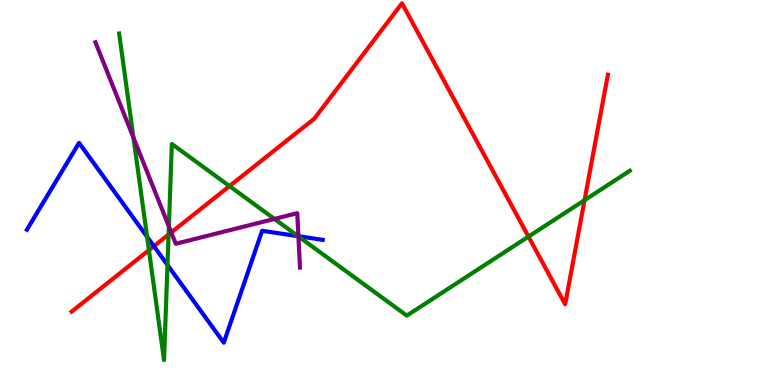[{'lines': ['blue', 'red'], 'intersections': [{'x': 1.99, 'y': 3.6}]}, {'lines': ['green', 'red'], 'intersections': [{'x': 1.92, 'y': 3.5}, {'x': 2.18, 'y': 3.91}, {'x': 2.96, 'y': 5.17}, {'x': 6.82, 'y': 3.85}, {'x': 7.54, 'y': 4.8}]}, {'lines': ['purple', 'red'], 'intersections': [{'x': 2.21, 'y': 3.96}]}, {'lines': ['blue', 'green'], 'intersections': [{'x': 1.9, 'y': 3.85}, {'x': 2.16, 'y': 3.12}, {'x': 3.85, 'y': 3.87}]}, {'lines': ['blue', 'purple'], 'intersections': [{'x': 3.85, 'y': 3.86}]}, {'lines': ['green', 'purple'], 'intersections': [{'x': 1.72, 'y': 6.42}, {'x': 2.18, 'y': 4.12}, {'x': 3.54, 'y': 4.31}, {'x': 3.85, 'y': 3.86}]}]